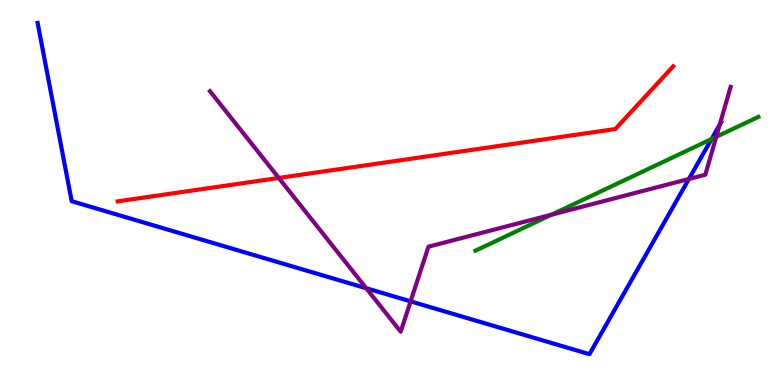[{'lines': ['blue', 'red'], 'intersections': []}, {'lines': ['green', 'red'], 'intersections': []}, {'lines': ['purple', 'red'], 'intersections': [{'x': 3.6, 'y': 5.38}]}, {'lines': ['blue', 'green'], 'intersections': [{'x': 9.18, 'y': 6.39}]}, {'lines': ['blue', 'purple'], 'intersections': [{'x': 4.73, 'y': 2.51}, {'x': 5.3, 'y': 2.17}, {'x': 8.89, 'y': 5.35}, {'x': 9.29, 'y': 6.76}]}, {'lines': ['green', 'purple'], 'intersections': [{'x': 7.12, 'y': 4.42}, {'x': 9.24, 'y': 6.45}]}]